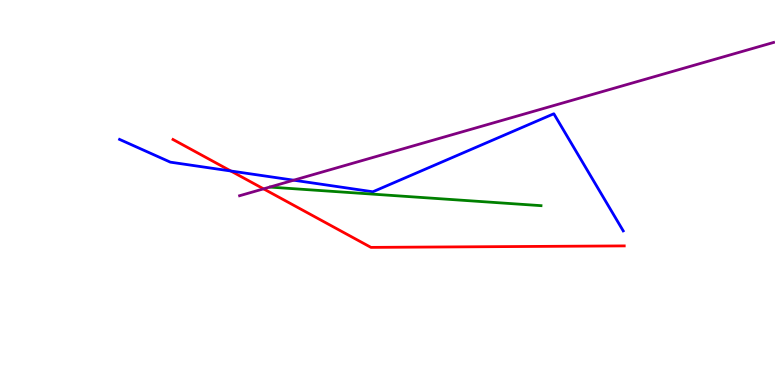[{'lines': ['blue', 'red'], 'intersections': [{'x': 2.98, 'y': 5.56}]}, {'lines': ['green', 'red'], 'intersections': []}, {'lines': ['purple', 'red'], 'intersections': [{'x': 3.4, 'y': 5.09}]}, {'lines': ['blue', 'green'], 'intersections': []}, {'lines': ['blue', 'purple'], 'intersections': [{'x': 3.79, 'y': 5.32}]}, {'lines': ['green', 'purple'], 'intersections': []}]